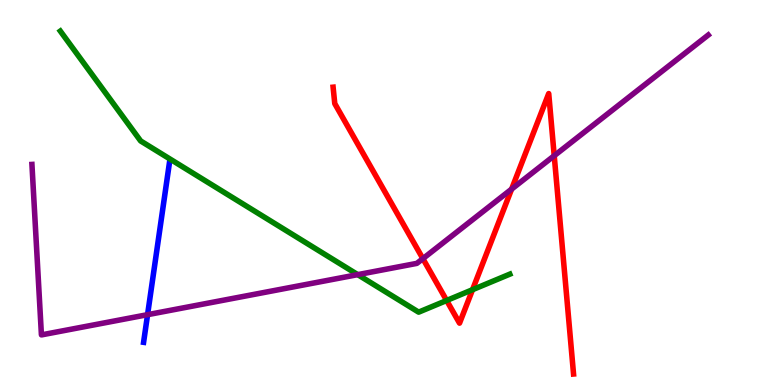[{'lines': ['blue', 'red'], 'intersections': []}, {'lines': ['green', 'red'], 'intersections': [{'x': 5.76, 'y': 2.2}, {'x': 6.1, 'y': 2.48}]}, {'lines': ['purple', 'red'], 'intersections': [{'x': 5.46, 'y': 3.28}, {'x': 6.6, 'y': 5.09}, {'x': 7.15, 'y': 5.96}]}, {'lines': ['blue', 'green'], 'intersections': []}, {'lines': ['blue', 'purple'], 'intersections': [{'x': 1.9, 'y': 1.83}]}, {'lines': ['green', 'purple'], 'intersections': [{'x': 4.62, 'y': 2.87}]}]